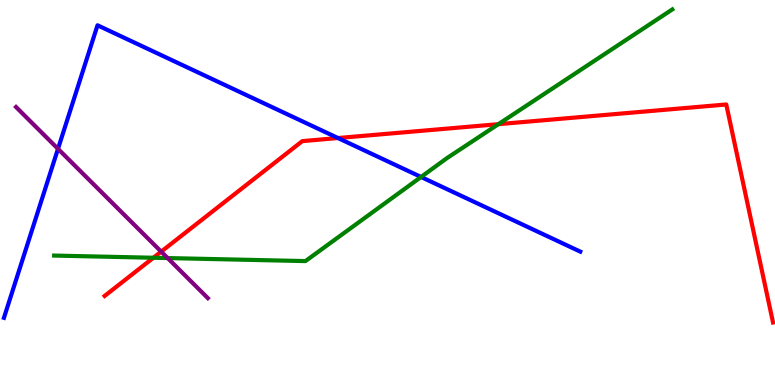[{'lines': ['blue', 'red'], 'intersections': [{'x': 4.36, 'y': 6.41}]}, {'lines': ['green', 'red'], 'intersections': [{'x': 1.98, 'y': 3.31}, {'x': 6.43, 'y': 6.77}]}, {'lines': ['purple', 'red'], 'intersections': [{'x': 2.08, 'y': 3.46}]}, {'lines': ['blue', 'green'], 'intersections': [{'x': 5.43, 'y': 5.4}]}, {'lines': ['blue', 'purple'], 'intersections': [{'x': 0.748, 'y': 6.13}]}, {'lines': ['green', 'purple'], 'intersections': [{'x': 2.16, 'y': 3.3}]}]